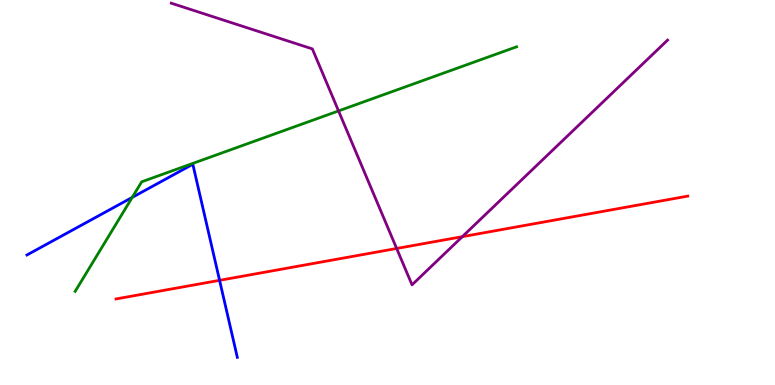[{'lines': ['blue', 'red'], 'intersections': [{'x': 2.83, 'y': 2.72}]}, {'lines': ['green', 'red'], 'intersections': []}, {'lines': ['purple', 'red'], 'intersections': [{'x': 5.12, 'y': 3.55}, {'x': 5.97, 'y': 3.85}]}, {'lines': ['blue', 'green'], 'intersections': [{'x': 1.71, 'y': 4.87}]}, {'lines': ['blue', 'purple'], 'intersections': []}, {'lines': ['green', 'purple'], 'intersections': [{'x': 4.37, 'y': 7.12}]}]